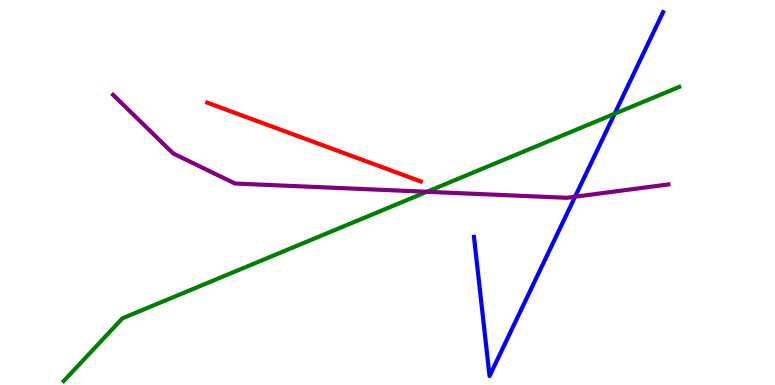[{'lines': ['blue', 'red'], 'intersections': []}, {'lines': ['green', 'red'], 'intersections': []}, {'lines': ['purple', 'red'], 'intersections': []}, {'lines': ['blue', 'green'], 'intersections': [{'x': 7.93, 'y': 7.05}]}, {'lines': ['blue', 'purple'], 'intersections': [{'x': 7.42, 'y': 4.89}]}, {'lines': ['green', 'purple'], 'intersections': [{'x': 5.51, 'y': 5.02}]}]